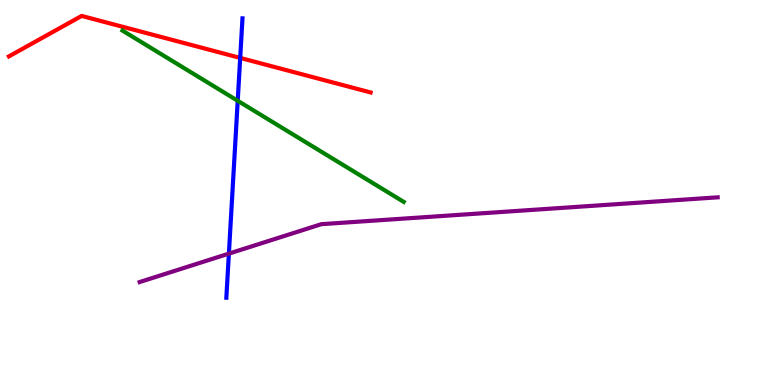[{'lines': ['blue', 'red'], 'intersections': [{'x': 3.1, 'y': 8.5}]}, {'lines': ['green', 'red'], 'intersections': []}, {'lines': ['purple', 'red'], 'intersections': []}, {'lines': ['blue', 'green'], 'intersections': [{'x': 3.07, 'y': 7.38}]}, {'lines': ['blue', 'purple'], 'intersections': [{'x': 2.95, 'y': 3.41}]}, {'lines': ['green', 'purple'], 'intersections': []}]